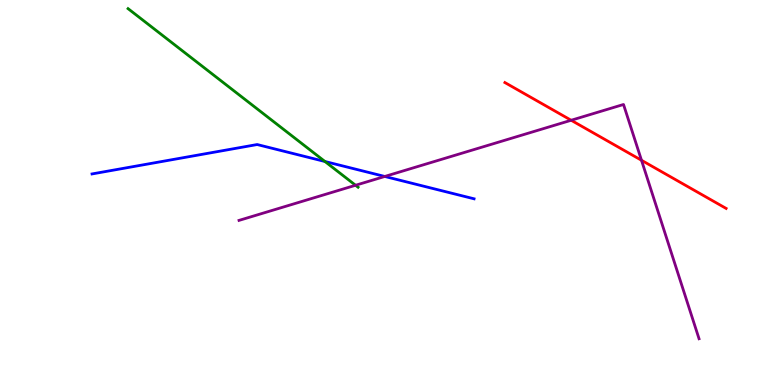[{'lines': ['blue', 'red'], 'intersections': []}, {'lines': ['green', 'red'], 'intersections': []}, {'lines': ['purple', 'red'], 'intersections': [{'x': 7.37, 'y': 6.88}, {'x': 8.28, 'y': 5.84}]}, {'lines': ['blue', 'green'], 'intersections': [{'x': 4.19, 'y': 5.81}]}, {'lines': ['blue', 'purple'], 'intersections': [{'x': 4.96, 'y': 5.42}]}, {'lines': ['green', 'purple'], 'intersections': [{'x': 4.59, 'y': 5.19}]}]